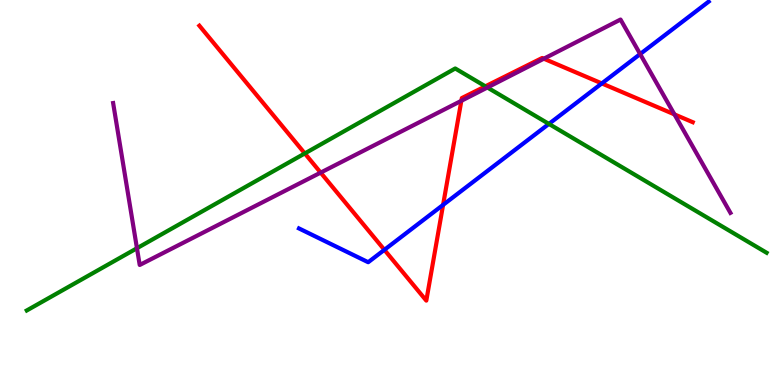[{'lines': ['blue', 'red'], 'intersections': [{'x': 4.96, 'y': 3.51}, {'x': 5.72, 'y': 4.68}, {'x': 7.77, 'y': 7.83}]}, {'lines': ['green', 'red'], 'intersections': [{'x': 3.93, 'y': 6.01}, {'x': 6.26, 'y': 7.76}]}, {'lines': ['purple', 'red'], 'intersections': [{'x': 4.14, 'y': 5.52}, {'x': 5.95, 'y': 7.38}, {'x': 7.02, 'y': 8.48}, {'x': 8.7, 'y': 7.03}]}, {'lines': ['blue', 'green'], 'intersections': [{'x': 7.08, 'y': 6.78}]}, {'lines': ['blue', 'purple'], 'intersections': [{'x': 8.26, 'y': 8.6}]}, {'lines': ['green', 'purple'], 'intersections': [{'x': 1.77, 'y': 3.55}, {'x': 6.29, 'y': 7.73}]}]